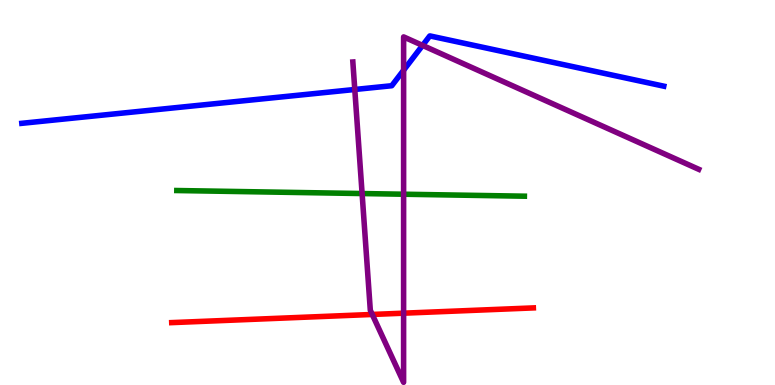[{'lines': ['blue', 'red'], 'intersections': []}, {'lines': ['green', 'red'], 'intersections': []}, {'lines': ['purple', 'red'], 'intersections': [{'x': 4.8, 'y': 1.83}, {'x': 5.21, 'y': 1.87}]}, {'lines': ['blue', 'green'], 'intersections': []}, {'lines': ['blue', 'purple'], 'intersections': [{'x': 4.58, 'y': 7.68}, {'x': 5.21, 'y': 8.18}, {'x': 5.45, 'y': 8.82}]}, {'lines': ['green', 'purple'], 'intersections': [{'x': 4.67, 'y': 4.97}, {'x': 5.21, 'y': 4.96}]}]